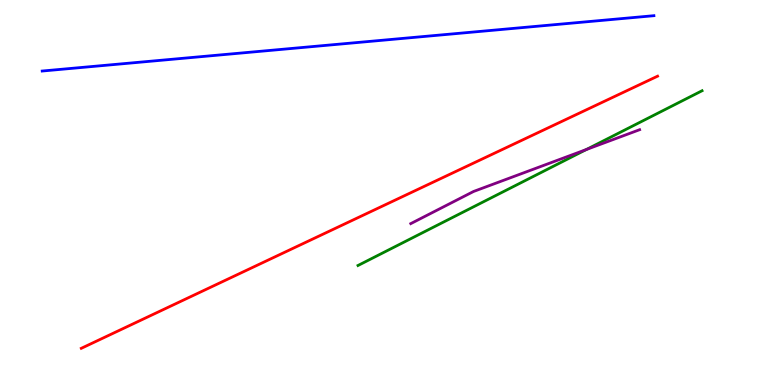[{'lines': ['blue', 'red'], 'intersections': []}, {'lines': ['green', 'red'], 'intersections': []}, {'lines': ['purple', 'red'], 'intersections': []}, {'lines': ['blue', 'green'], 'intersections': []}, {'lines': ['blue', 'purple'], 'intersections': []}, {'lines': ['green', 'purple'], 'intersections': [{'x': 7.57, 'y': 6.12}]}]